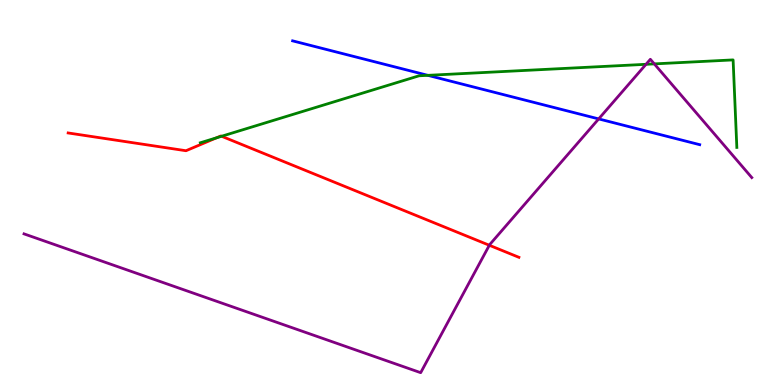[{'lines': ['blue', 'red'], 'intersections': []}, {'lines': ['green', 'red'], 'intersections': [{'x': 2.79, 'y': 6.42}, {'x': 2.86, 'y': 6.46}]}, {'lines': ['purple', 'red'], 'intersections': [{'x': 6.31, 'y': 3.63}]}, {'lines': ['blue', 'green'], 'intersections': [{'x': 5.52, 'y': 8.04}]}, {'lines': ['blue', 'purple'], 'intersections': [{'x': 7.72, 'y': 6.91}]}, {'lines': ['green', 'purple'], 'intersections': [{'x': 8.34, 'y': 8.33}, {'x': 8.44, 'y': 8.34}]}]